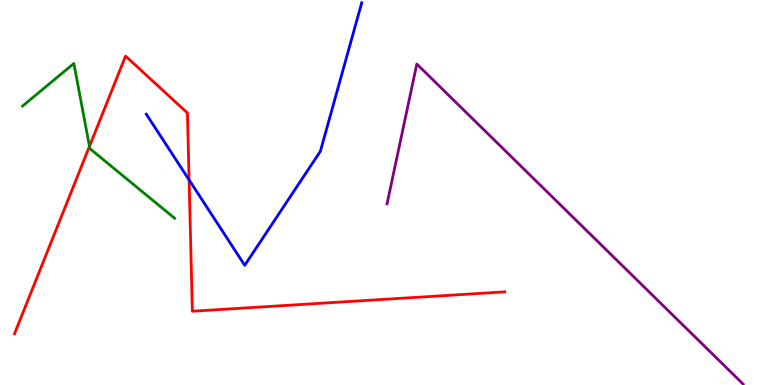[{'lines': ['blue', 'red'], 'intersections': [{'x': 2.44, 'y': 5.33}]}, {'lines': ['green', 'red'], 'intersections': [{'x': 1.15, 'y': 6.2}]}, {'lines': ['purple', 'red'], 'intersections': []}, {'lines': ['blue', 'green'], 'intersections': []}, {'lines': ['blue', 'purple'], 'intersections': []}, {'lines': ['green', 'purple'], 'intersections': []}]